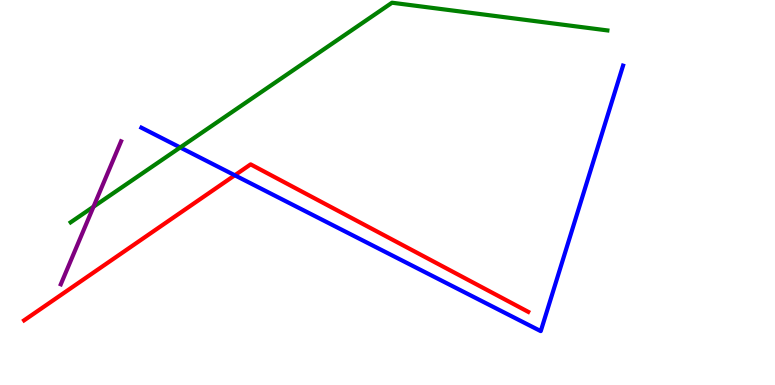[{'lines': ['blue', 'red'], 'intersections': [{'x': 3.03, 'y': 5.45}]}, {'lines': ['green', 'red'], 'intersections': []}, {'lines': ['purple', 'red'], 'intersections': []}, {'lines': ['blue', 'green'], 'intersections': [{'x': 2.33, 'y': 6.17}]}, {'lines': ['blue', 'purple'], 'intersections': []}, {'lines': ['green', 'purple'], 'intersections': [{'x': 1.21, 'y': 4.63}]}]